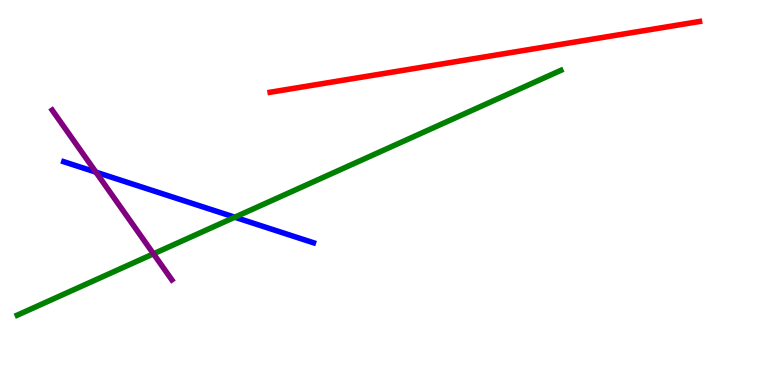[{'lines': ['blue', 'red'], 'intersections': []}, {'lines': ['green', 'red'], 'intersections': []}, {'lines': ['purple', 'red'], 'intersections': []}, {'lines': ['blue', 'green'], 'intersections': [{'x': 3.03, 'y': 4.36}]}, {'lines': ['blue', 'purple'], 'intersections': [{'x': 1.24, 'y': 5.53}]}, {'lines': ['green', 'purple'], 'intersections': [{'x': 1.98, 'y': 3.41}]}]